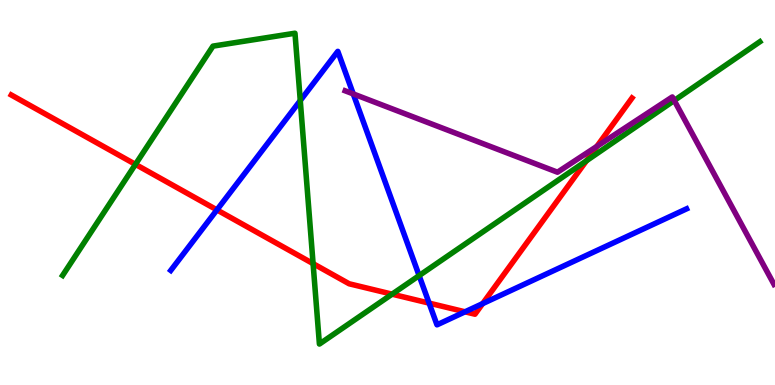[{'lines': ['blue', 'red'], 'intersections': [{'x': 2.8, 'y': 4.55}, {'x': 5.54, 'y': 2.13}, {'x': 6.0, 'y': 1.9}, {'x': 6.23, 'y': 2.11}]}, {'lines': ['green', 'red'], 'intersections': [{'x': 1.75, 'y': 5.73}, {'x': 4.04, 'y': 3.15}, {'x': 5.06, 'y': 2.36}, {'x': 7.57, 'y': 5.82}]}, {'lines': ['purple', 'red'], 'intersections': [{'x': 7.7, 'y': 6.2}]}, {'lines': ['blue', 'green'], 'intersections': [{'x': 3.87, 'y': 7.39}, {'x': 5.41, 'y': 2.84}]}, {'lines': ['blue', 'purple'], 'intersections': [{'x': 4.56, 'y': 7.56}]}, {'lines': ['green', 'purple'], 'intersections': [{'x': 8.7, 'y': 7.39}]}]